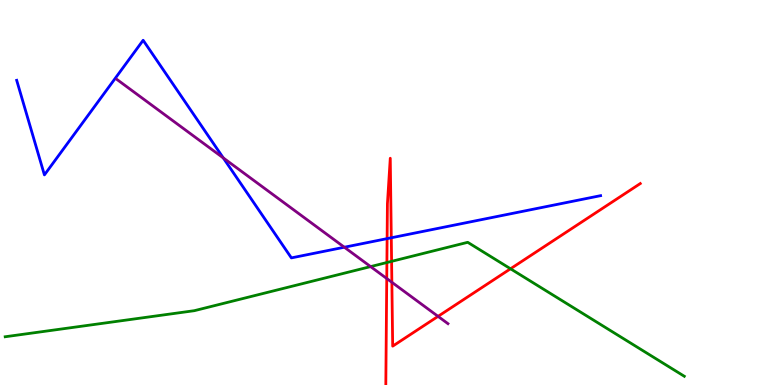[{'lines': ['blue', 'red'], 'intersections': [{'x': 4.99, 'y': 3.8}, {'x': 5.05, 'y': 3.82}]}, {'lines': ['green', 'red'], 'intersections': [{'x': 4.99, 'y': 3.18}, {'x': 5.05, 'y': 3.21}, {'x': 6.59, 'y': 3.02}]}, {'lines': ['purple', 'red'], 'intersections': [{'x': 4.99, 'y': 2.77}, {'x': 5.06, 'y': 2.67}, {'x': 5.65, 'y': 1.78}]}, {'lines': ['blue', 'green'], 'intersections': []}, {'lines': ['blue', 'purple'], 'intersections': [{'x': 2.88, 'y': 5.9}, {'x': 4.44, 'y': 3.58}]}, {'lines': ['green', 'purple'], 'intersections': [{'x': 4.78, 'y': 3.08}]}]